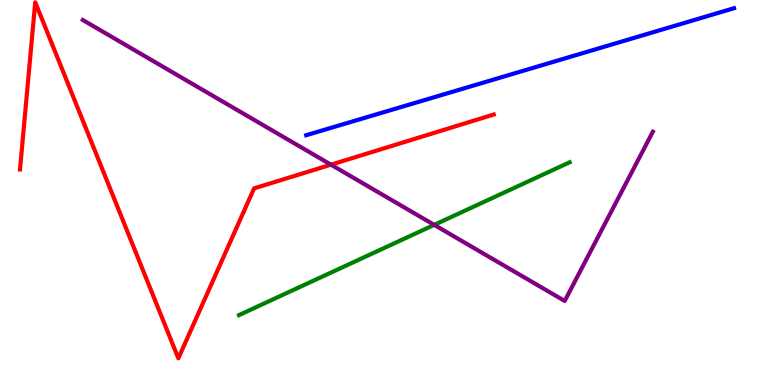[{'lines': ['blue', 'red'], 'intersections': []}, {'lines': ['green', 'red'], 'intersections': []}, {'lines': ['purple', 'red'], 'intersections': [{'x': 4.27, 'y': 5.72}]}, {'lines': ['blue', 'green'], 'intersections': []}, {'lines': ['blue', 'purple'], 'intersections': []}, {'lines': ['green', 'purple'], 'intersections': [{'x': 5.6, 'y': 4.16}]}]